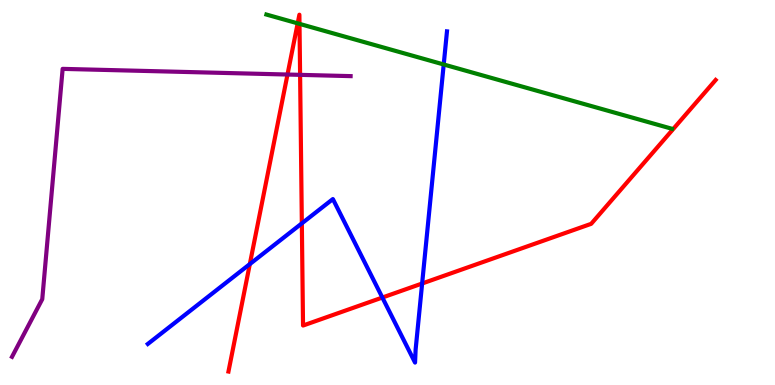[{'lines': ['blue', 'red'], 'intersections': [{'x': 3.22, 'y': 3.14}, {'x': 3.89, 'y': 4.2}, {'x': 4.93, 'y': 2.27}, {'x': 5.45, 'y': 2.64}]}, {'lines': ['green', 'red'], 'intersections': [{'x': 3.84, 'y': 9.39}, {'x': 3.86, 'y': 9.38}]}, {'lines': ['purple', 'red'], 'intersections': [{'x': 3.71, 'y': 8.06}, {'x': 3.87, 'y': 8.06}]}, {'lines': ['blue', 'green'], 'intersections': [{'x': 5.73, 'y': 8.33}]}, {'lines': ['blue', 'purple'], 'intersections': []}, {'lines': ['green', 'purple'], 'intersections': []}]